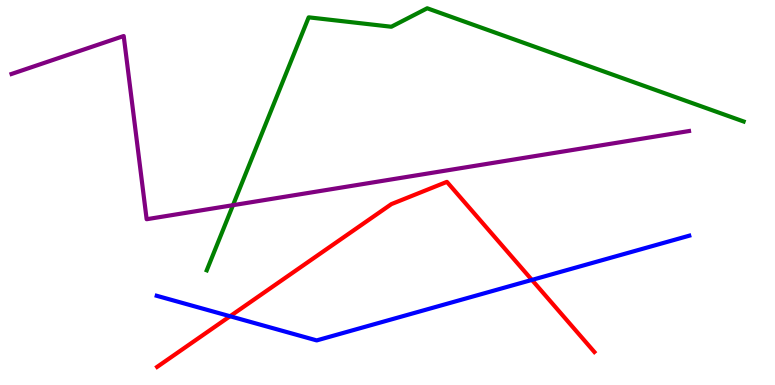[{'lines': ['blue', 'red'], 'intersections': [{'x': 2.97, 'y': 1.79}, {'x': 6.86, 'y': 2.73}]}, {'lines': ['green', 'red'], 'intersections': []}, {'lines': ['purple', 'red'], 'intersections': []}, {'lines': ['blue', 'green'], 'intersections': []}, {'lines': ['blue', 'purple'], 'intersections': []}, {'lines': ['green', 'purple'], 'intersections': [{'x': 3.01, 'y': 4.67}]}]